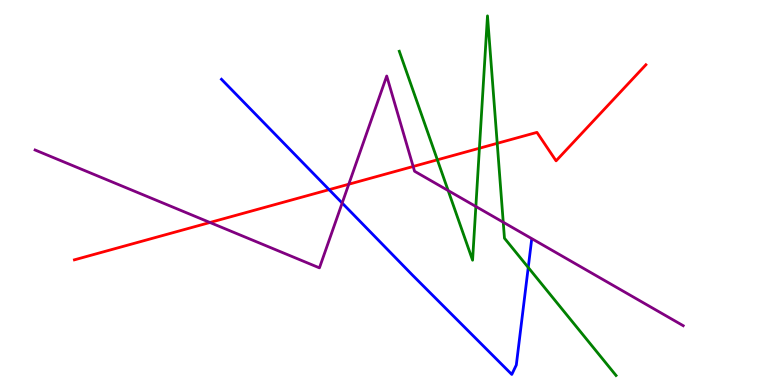[{'lines': ['blue', 'red'], 'intersections': [{'x': 4.25, 'y': 5.07}]}, {'lines': ['green', 'red'], 'intersections': [{'x': 5.64, 'y': 5.85}, {'x': 6.19, 'y': 6.15}, {'x': 6.42, 'y': 6.28}]}, {'lines': ['purple', 'red'], 'intersections': [{'x': 2.71, 'y': 4.22}, {'x': 4.5, 'y': 5.21}, {'x': 5.33, 'y': 5.68}]}, {'lines': ['blue', 'green'], 'intersections': [{'x': 6.82, 'y': 3.05}]}, {'lines': ['blue', 'purple'], 'intersections': [{'x': 4.42, 'y': 4.73}]}, {'lines': ['green', 'purple'], 'intersections': [{'x': 5.78, 'y': 5.05}, {'x': 6.14, 'y': 4.64}, {'x': 6.49, 'y': 4.23}]}]